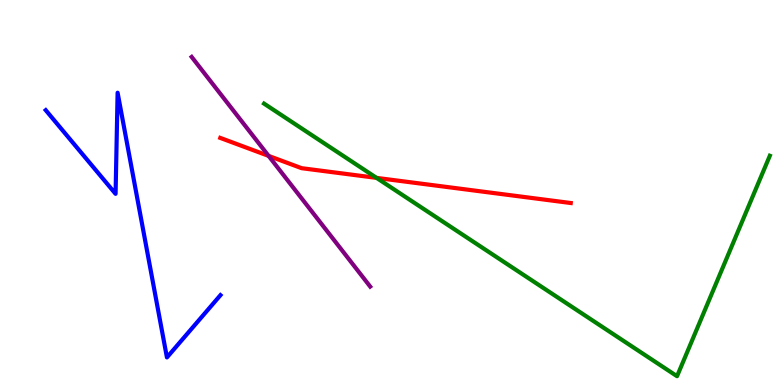[{'lines': ['blue', 'red'], 'intersections': []}, {'lines': ['green', 'red'], 'intersections': [{'x': 4.86, 'y': 5.38}]}, {'lines': ['purple', 'red'], 'intersections': [{'x': 3.47, 'y': 5.95}]}, {'lines': ['blue', 'green'], 'intersections': []}, {'lines': ['blue', 'purple'], 'intersections': []}, {'lines': ['green', 'purple'], 'intersections': []}]